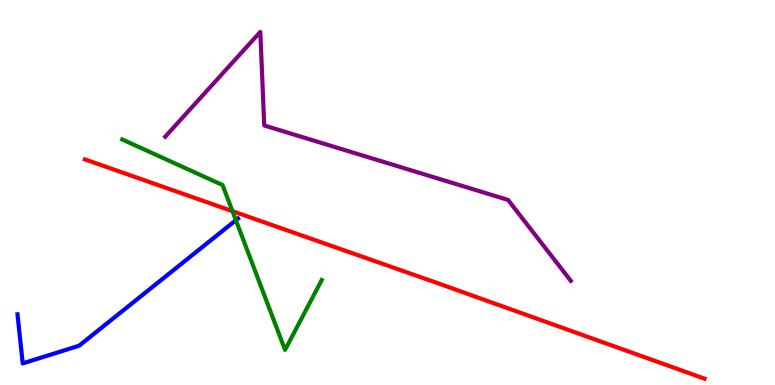[{'lines': ['blue', 'red'], 'intersections': []}, {'lines': ['green', 'red'], 'intersections': [{'x': 3.0, 'y': 4.52}]}, {'lines': ['purple', 'red'], 'intersections': []}, {'lines': ['blue', 'green'], 'intersections': [{'x': 3.04, 'y': 4.28}]}, {'lines': ['blue', 'purple'], 'intersections': []}, {'lines': ['green', 'purple'], 'intersections': []}]